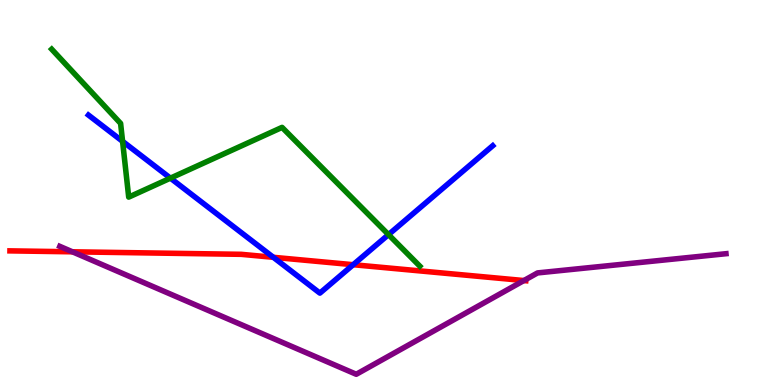[{'lines': ['blue', 'red'], 'intersections': [{'x': 3.53, 'y': 3.32}, {'x': 4.56, 'y': 3.12}]}, {'lines': ['green', 'red'], 'intersections': []}, {'lines': ['purple', 'red'], 'intersections': [{'x': 0.935, 'y': 3.46}, {'x': 6.76, 'y': 2.71}]}, {'lines': ['blue', 'green'], 'intersections': [{'x': 1.58, 'y': 6.33}, {'x': 2.2, 'y': 5.37}, {'x': 5.01, 'y': 3.91}]}, {'lines': ['blue', 'purple'], 'intersections': []}, {'lines': ['green', 'purple'], 'intersections': []}]